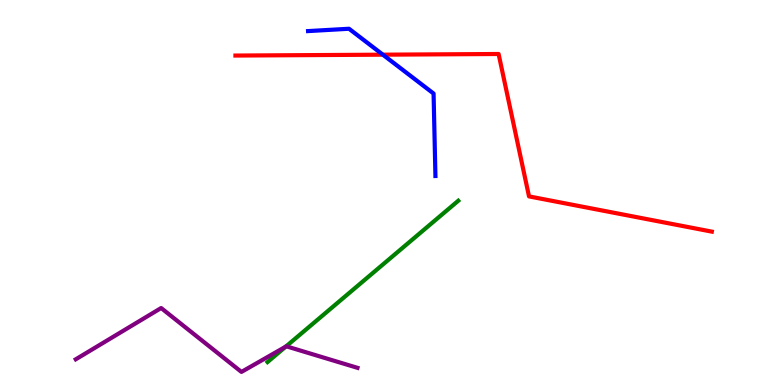[{'lines': ['blue', 'red'], 'intersections': [{'x': 4.94, 'y': 8.58}]}, {'lines': ['green', 'red'], 'intersections': []}, {'lines': ['purple', 'red'], 'intersections': []}, {'lines': ['blue', 'green'], 'intersections': []}, {'lines': ['blue', 'purple'], 'intersections': []}, {'lines': ['green', 'purple'], 'intersections': [{'x': 3.69, 'y': 0.998}]}]